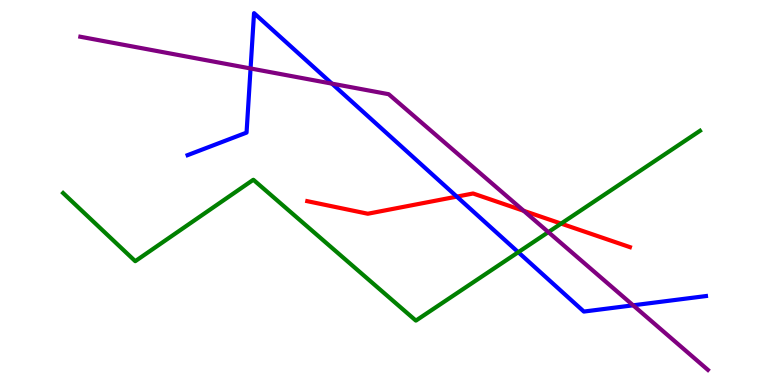[{'lines': ['blue', 'red'], 'intersections': [{'x': 5.89, 'y': 4.89}]}, {'lines': ['green', 'red'], 'intersections': [{'x': 7.24, 'y': 4.19}]}, {'lines': ['purple', 'red'], 'intersections': [{'x': 6.76, 'y': 4.52}]}, {'lines': ['blue', 'green'], 'intersections': [{'x': 6.69, 'y': 3.45}]}, {'lines': ['blue', 'purple'], 'intersections': [{'x': 3.23, 'y': 8.22}, {'x': 4.28, 'y': 7.83}, {'x': 8.17, 'y': 2.07}]}, {'lines': ['green', 'purple'], 'intersections': [{'x': 7.08, 'y': 3.97}]}]